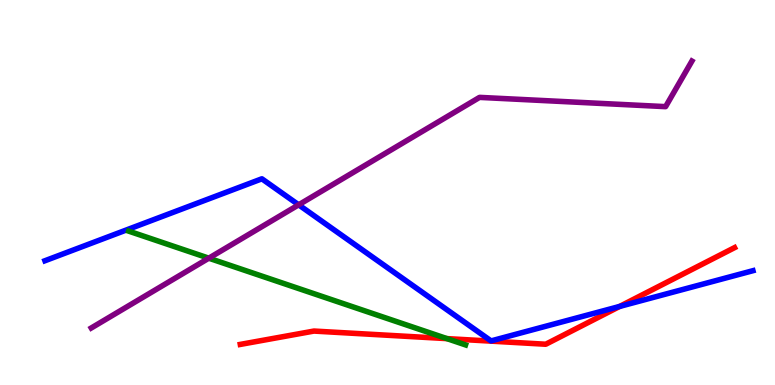[{'lines': ['blue', 'red'], 'intersections': [{'x': 8.0, 'y': 2.04}]}, {'lines': ['green', 'red'], 'intersections': [{'x': 5.77, 'y': 1.2}]}, {'lines': ['purple', 'red'], 'intersections': []}, {'lines': ['blue', 'green'], 'intersections': []}, {'lines': ['blue', 'purple'], 'intersections': [{'x': 3.85, 'y': 4.68}]}, {'lines': ['green', 'purple'], 'intersections': [{'x': 2.69, 'y': 3.29}]}]